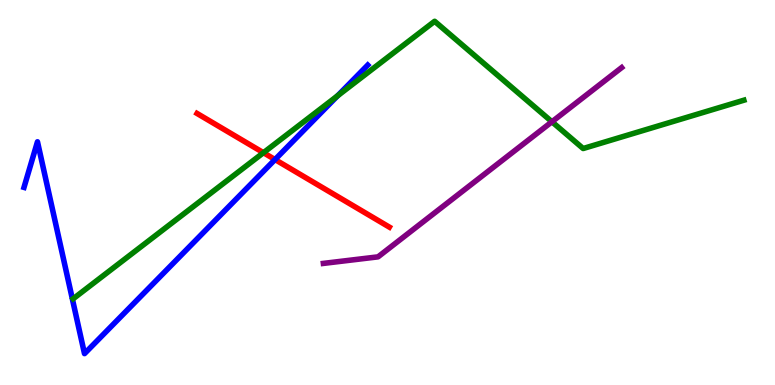[{'lines': ['blue', 'red'], 'intersections': [{'x': 3.55, 'y': 5.86}]}, {'lines': ['green', 'red'], 'intersections': [{'x': 3.4, 'y': 6.03}]}, {'lines': ['purple', 'red'], 'intersections': []}, {'lines': ['blue', 'green'], 'intersections': [{'x': 4.36, 'y': 7.51}]}, {'lines': ['blue', 'purple'], 'intersections': []}, {'lines': ['green', 'purple'], 'intersections': [{'x': 7.12, 'y': 6.84}]}]